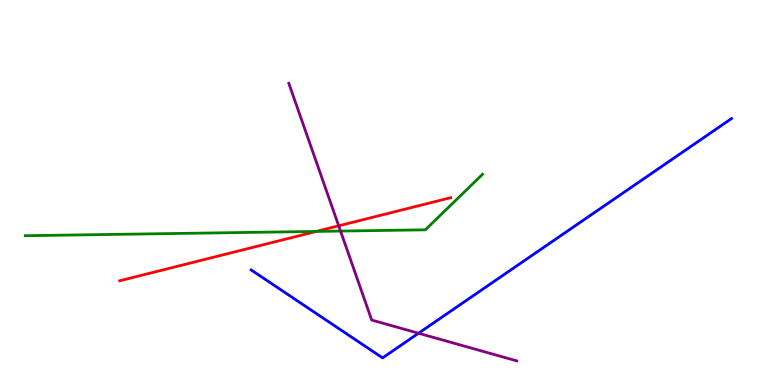[{'lines': ['blue', 'red'], 'intersections': []}, {'lines': ['green', 'red'], 'intersections': [{'x': 4.08, 'y': 3.99}]}, {'lines': ['purple', 'red'], 'intersections': [{'x': 4.37, 'y': 4.13}]}, {'lines': ['blue', 'green'], 'intersections': []}, {'lines': ['blue', 'purple'], 'intersections': [{'x': 5.4, 'y': 1.34}]}, {'lines': ['green', 'purple'], 'intersections': [{'x': 4.39, 'y': 4.0}]}]